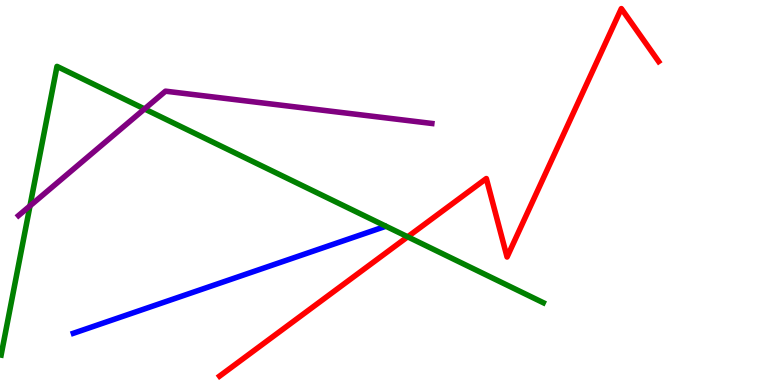[{'lines': ['blue', 'red'], 'intersections': []}, {'lines': ['green', 'red'], 'intersections': [{'x': 5.26, 'y': 3.85}]}, {'lines': ['purple', 'red'], 'intersections': []}, {'lines': ['blue', 'green'], 'intersections': []}, {'lines': ['blue', 'purple'], 'intersections': []}, {'lines': ['green', 'purple'], 'intersections': [{'x': 0.387, 'y': 4.65}, {'x': 1.86, 'y': 7.17}]}]